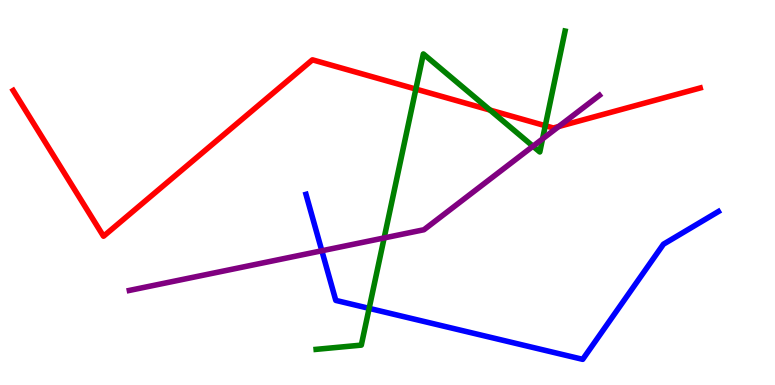[{'lines': ['blue', 'red'], 'intersections': []}, {'lines': ['green', 'red'], 'intersections': [{'x': 5.37, 'y': 7.69}, {'x': 6.32, 'y': 7.14}, {'x': 7.04, 'y': 6.73}]}, {'lines': ['purple', 'red'], 'intersections': [{'x': 7.21, 'y': 6.71}]}, {'lines': ['blue', 'green'], 'intersections': [{'x': 4.76, 'y': 1.99}]}, {'lines': ['blue', 'purple'], 'intersections': [{'x': 4.15, 'y': 3.49}]}, {'lines': ['green', 'purple'], 'intersections': [{'x': 4.96, 'y': 3.82}, {'x': 6.88, 'y': 6.2}, {'x': 7.0, 'y': 6.39}]}]